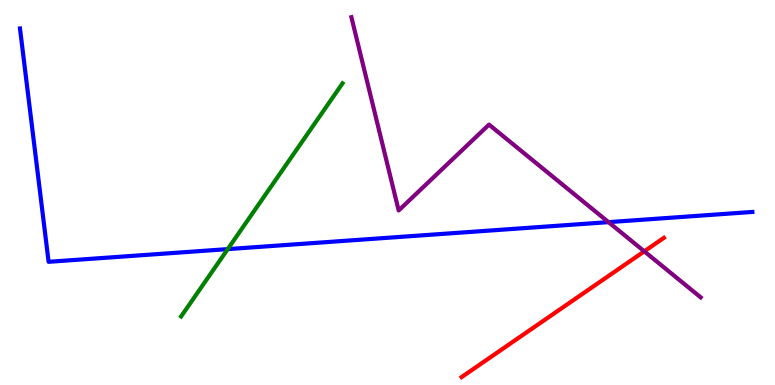[{'lines': ['blue', 'red'], 'intersections': []}, {'lines': ['green', 'red'], 'intersections': []}, {'lines': ['purple', 'red'], 'intersections': [{'x': 8.31, 'y': 3.47}]}, {'lines': ['blue', 'green'], 'intersections': [{'x': 2.94, 'y': 3.53}]}, {'lines': ['blue', 'purple'], 'intersections': [{'x': 7.85, 'y': 4.23}]}, {'lines': ['green', 'purple'], 'intersections': []}]